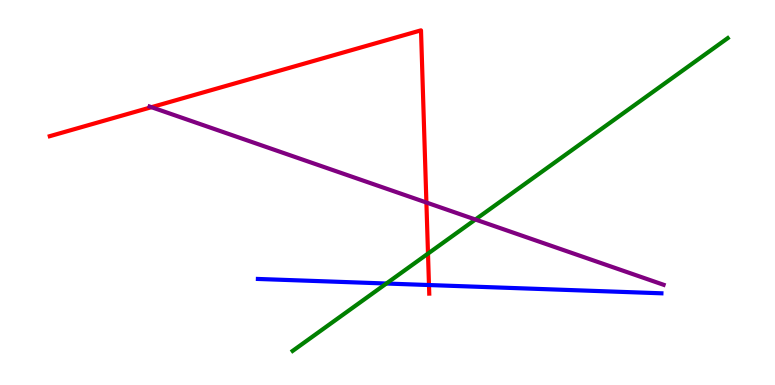[{'lines': ['blue', 'red'], 'intersections': [{'x': 5.54, 'y': 2.6}]}, {'lines': ['green', 'red'], 'intersections': [{'x': 5.52, 'y': 3.41}]}, {'lines': ['purple', 'red'], 'intersections': [{'x': 1.95, 'y': 7.22}, {'x': 5.5, 'y': 4.74}]}, {'lines': ['blue', 'green'], 'intersections': [{'x': 4.99, 'y': 2.64}]}, {'lines': ['blue', 'purple'], 'intersections': []}, {'lines': ['green', 'purple'], 'intersections': [{'x': 6.13, 'y': 4.3}]}]